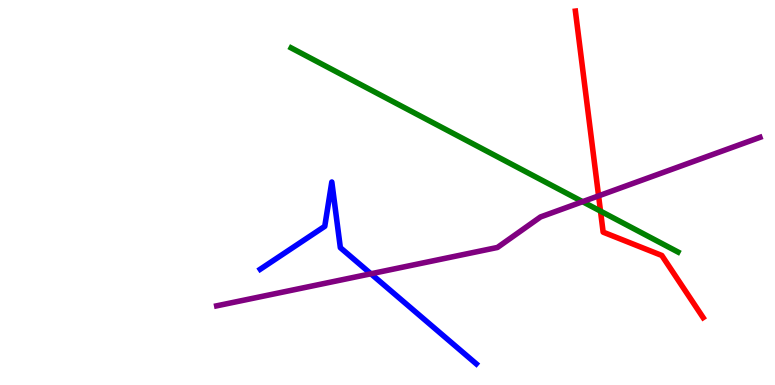[{'lines': ['blue', 'red'], 'intersections': []}, {'lines': ['green', 'red'], 'intersections': [{'x': 7.75, 'y': 4.52}]}, {'lines': ['purple', 'red'], 'intersections': [{'x': 7.72, 'y': 4.91}]}, {'lines': ['blue', 'green'], 'intersections': []}, {'lines': ['blue', 'purple'], 'intersections': [{'x': 4.79, 'y': 2.89}]}, {'lines': ['green', 'purple'], 'intersections': [{'x': 7.52, 'y': 4.76}]}]